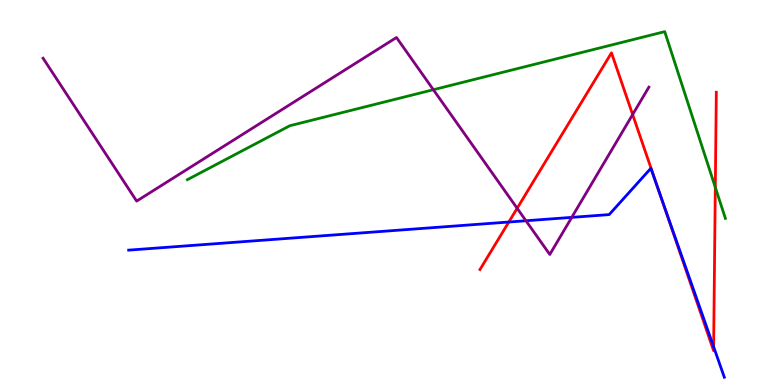[{'lines': ['blue', 'red'], 'intersections': [{'x': 6.57, 'y': 4.23}, {'x': 8.5, 'y': 5.03}, {'x': 9.21, 'y': 0.992}]}, {'lines': ['green', 'red'], 'intersections': [{'x': 9.23, 'y': 5.13}]}, {'lines': ['purple', 'red'], 'intersections': [{'x': 6.67, 'y': 4.59}, {'x': 8.16, 'y': 7.02}]}, {'lines': ['blue', 'green'], 'intersections': []}, {'lines': ['blue', 'purple'], 'intersections': [{'x': 6.79, 'y': 4.27}, {'x': 7.38, 'y': 4.35}]}, {'lines': ['green', 'purple'], 'intersections': [{'x': 5.59, 'y': 7.67}]}]